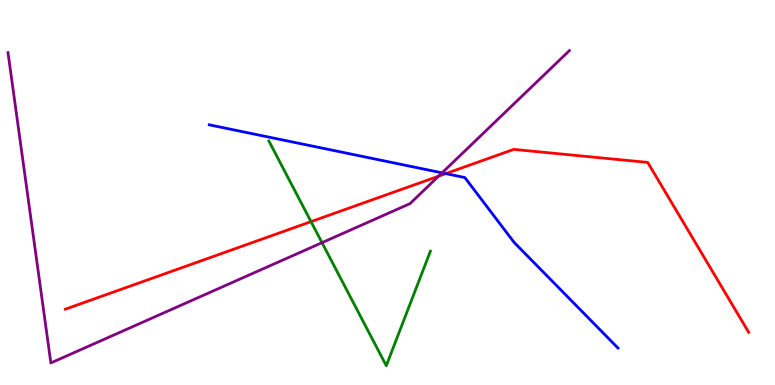[{'lines': ['blue', 'red'], 'intersections': [{'x': 5.75, 'y': 5.49}]}, {'lines': ['green', 'red'], 'intersections': [{'x': 4.01, 'y': 4.24}]}, {'lines': ['purple', 'red'], 'intersections': [{'x': 5.66, 'y': 5.42}]}, {'lines': ['blue', 'green'], 'intersections': []}, {'lines': ['blue', 'purple'], 'intersections': [{'x': 5.7, 'y': 5.51}]}, {'lines': ['green', 'purple'], 'intersections': [{'x': 4.15, 'y': 3.7}]}]